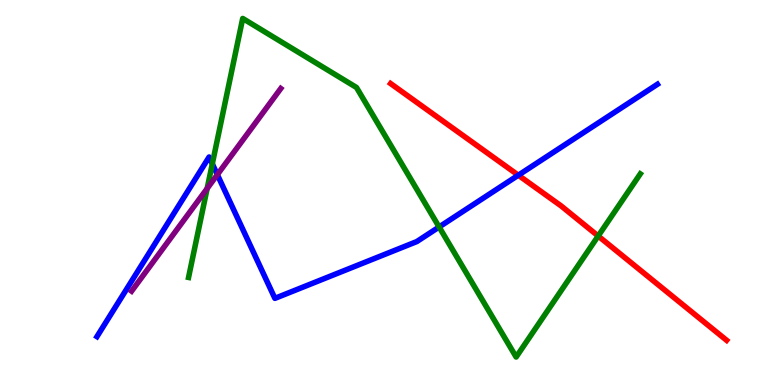[{'lines': ['blue', 'red'], 'intersections': [{'x': 6.69, 'y': 5.45}]}, {'lines': ['green', 'red'], 'intersections': [{'x': 7.72, 'y': 3.87}]}, {'lines': ['purple', 'red'], 'intersections': []}, {'lines': ['blue', 'green'], 'intersections': [{'x': 2.74, 'y': 5.74}, {'x': 5.67, 'y': 4.1}]}, {'lines': ['blue', 'purple'], 'intersections': [{'x': 2.8, 'y': 5.46}]}, {'lines': ['green', 'purple'], 'intersections': [{'x': 2.67, 'y': 5.1}]}]